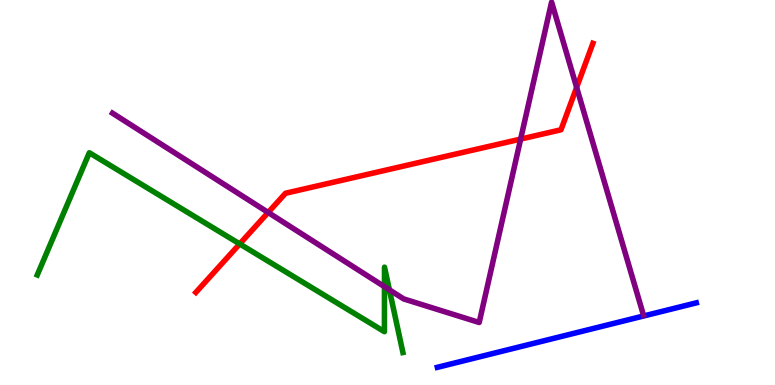[{'lines': ['blue', 'red'], 'intersections': []}, {'lines': ['green', 'red'], 'intersections': [{'x': 3.09, 'y': 3.66}]}, {'lines': ['purple', 'red'], 'intersections': [{'x': 3.46, 'y': 4.48}, {'x': 6.72, 'y': 6.39}, {'x': 7.44, 'y': 7.73}]}, {'lines': ['blue', 'green'], 'intersections': []}, {'lines': ['blue', 'purple'], 'intersections': []}, {'lines': ['green', 'purple'], 'intersections': [{'x': 4.96, 'y': 2.55}, {'x': 5.02, 'y': 2.47}]}]